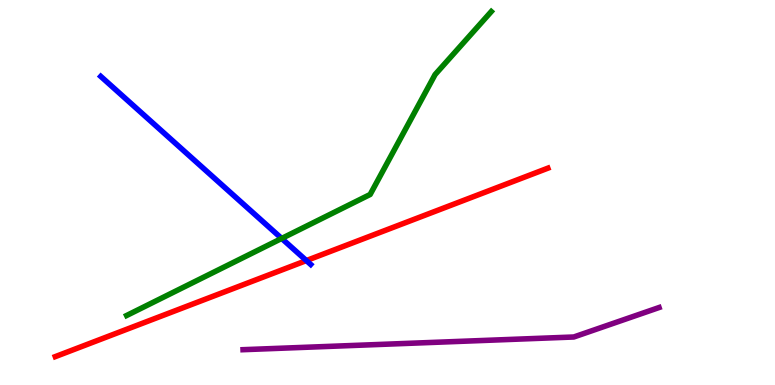[{'lines': ['blue', 'red'], 'intersections': [{'x': 3.95, 'y': 3.23}]}, {'lines': ['green', 'red'], 'intersections': []}, {'lines': ['purple', 'red'], 'intersections': []}, {'lines': ['blue', 'green'], 'intersections': [{'x': 3.63, 'y': 3.81}]}, {'lines': ['blue', 'purple'], 'intersections': []}, {'lines': ['green', 'purple'], 'intersections': []}]